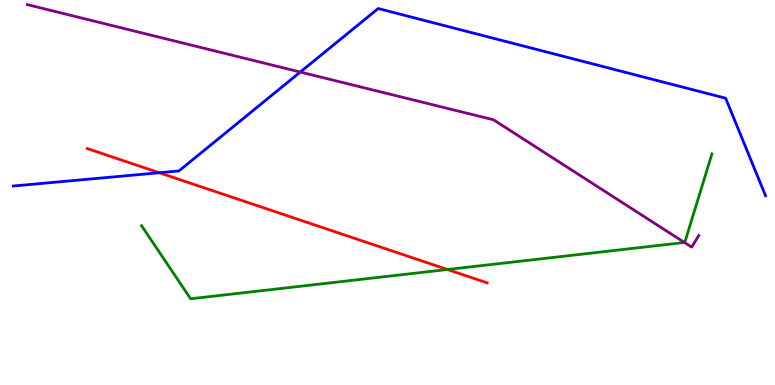[{'lines': ['blue', 'red'], 'intersections': [{'x': 2.05, 'y': 5.51}]}, {'lines': ['green', 'red'], 'intersections': [{'x': 5.77, 'y': 3.0}]}, {'lines': ['purple', 'red'], 'intersections': []}, {'lines': ['blue', 'green'], 'intersections': []}, {'lines': ['blue', 'purple'], 'intersections': [{'x': 3.87, 'y': 8.13}]}, {'lines': ['green', 'purple'], 'intersections': [{'x': 8.83, 'y': 3.7}]}]